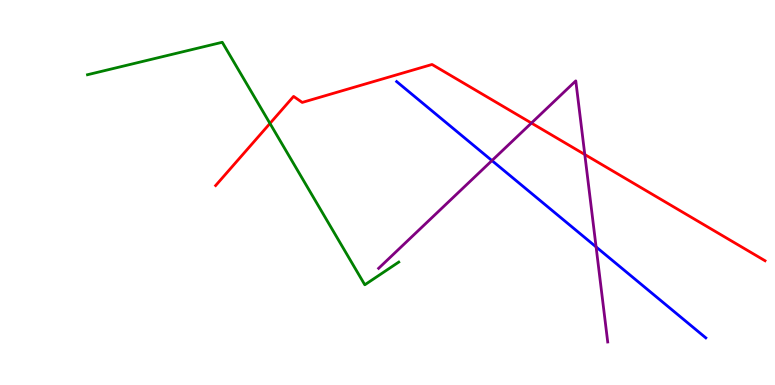[{'lines': ['blue', 'red'], 'intersections': []}, {'lines': ['green', 'red'], 'intersections': [{'x': 3.48, 'y': 6.79}]}, {'lines': ['purple', 'red'], 'intersections': [{'x': 6.86, 'y': 6.8}, {'x': 7.55, 'y': 5.99}]}, {'lines': ['blue', 'green'], 'intersections': []}, {'lines': ['blue', 'purple'], 'intersections': [{'x': 6.35, 'y': 5.83}, {'x': 7.69, 'y': 3.59}]}, {'lines': ['green', 'purple'], 'intersections': []}]